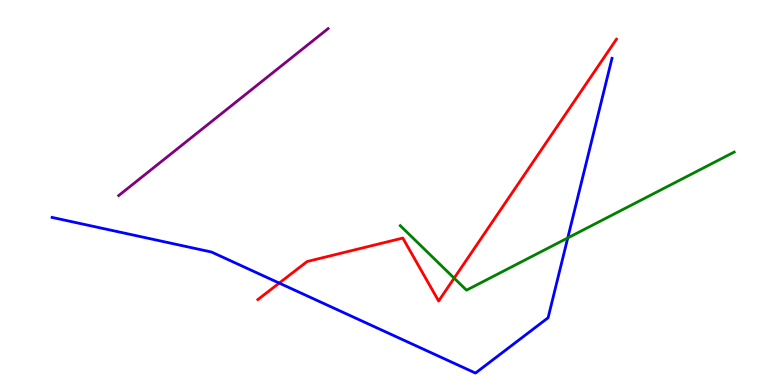[{'lines': ['blue', 'red'], 'intersections': [{'x': 3.6, 'y': 2.65}]}, {'lines': ['green', 'red'], 'intersections': [{'x': 5.86, 'y': 2.78}]}, {'lines': ['purple', 'red'], 'intersections': []}, {'lines': ['blue', 'green'], 'intersections': [{'x': 7.33, 'y': 3.82}]}, {'lines': ['blue', 'purple'], 'intersections': []}, {'lines': ['green', 'purple'], 'intersections': []}]